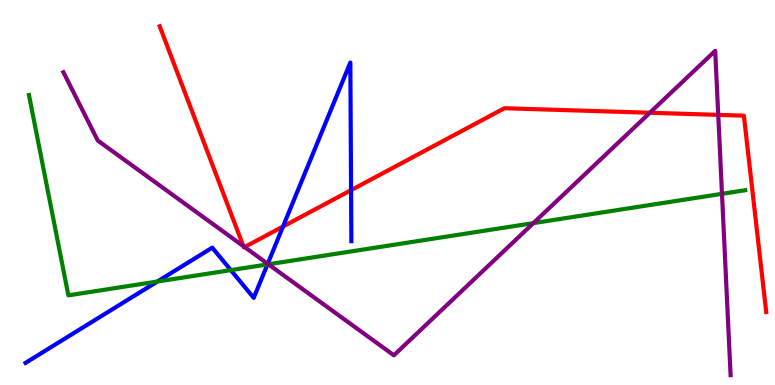[{'lines': ['blue', 'red'], 'intersections': [{'x': 3.65, 'y': 4.12}, {'x': 4.53, 'y': 5.06}]}, {'lines': ['green', 'red'], 'intersections': []}, {'lines': ['purple', 'red'], 'intersections': [{'x': 3.14, 'y': 3.61}, {'x': 3.16, 'y': 3.58}, {'x': 8.39, 'y': 7.07}, {'x': 9.27, 'y': 7.02}]}, {'lines': ['blue', 'green'], 'intersections': [{'x': 2.03, 'y': 2.69}, {'x': 2.98, 'y': 2.98}, {'x': 3.45, 'y': 3.13}]}, {'lines': ['blue', 'purple'], 'intersections': [{'x': 3.45, 'y': 3.15}]}, {'lines': ['green', 'purple'], 'intersections': [{'x': 3.46, 'y': 3.14}, {'x': 6.88, 'y': 4.2}, {'x': 9.32, 'y': 4.97}]}]